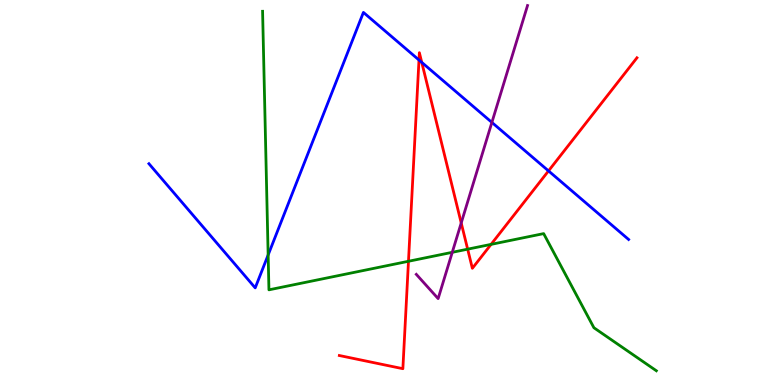[{'lines': ['blue', 'red'], 'intersections': [{'x': 5.41, 'y': 8.44}, {'x': 5.44, 'y': 8.38}, {'x': 7.08, 'y': 5.56}]}, {'lines': ['green', 'red'], 'intersections': [{'x': 5.27, 'y': 3.21}, {'x': 6.03, 'y': 3.53}, {'x': 6.34, 'y': 3.65}]}, {'lines': ['purple', 'red'], 'intersections': [{'x': 5.95, 'y': 4.21}]}, {'lines': ['blue', 'green'], 'intersections': [{'x': 3.46, 'y': 3.38}]}, {'lines': ['blue', 'purple'], 'intersections': [{'x': 6.35, 'y': 6.82}]}, {'lines': ['green', 'purple'], 'intersections': [{'x': 5.84, 'y': 3.45}]}]